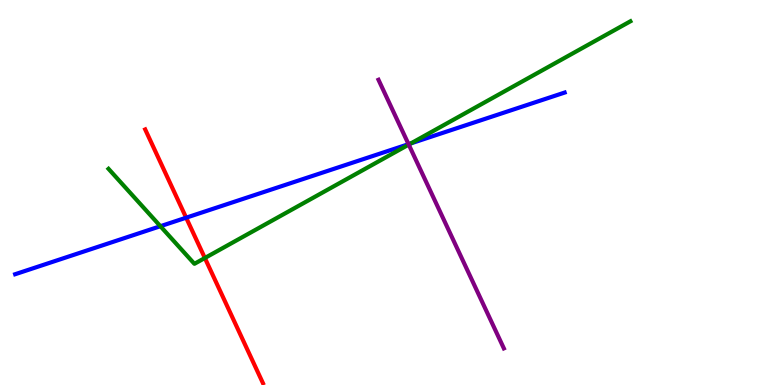[{'lines': ['blue', 'red'], 'intersections': [{'x': 2.4, 'y': 4.35}]}, {'lines': ['green', 'red'], 'intersections': [{'x': 2.64, 'y': 3.3}]}, {'lines': ['purple', 'red'], 'intersections': []}, {'lines': ['blue', 'green'], 'intersections': [{'x': 2.07, 'y': 4.12}, {'x': 5.3, 'y': 6.28}]}, {'lines': ['blue', 'purple'], 'intersections': [{'x': 5.27, 'y': 6.26}]}, {'lines': ['green', 'purple'], 'intersections': [{'x': 5.27, 'y': 6.24}]}]